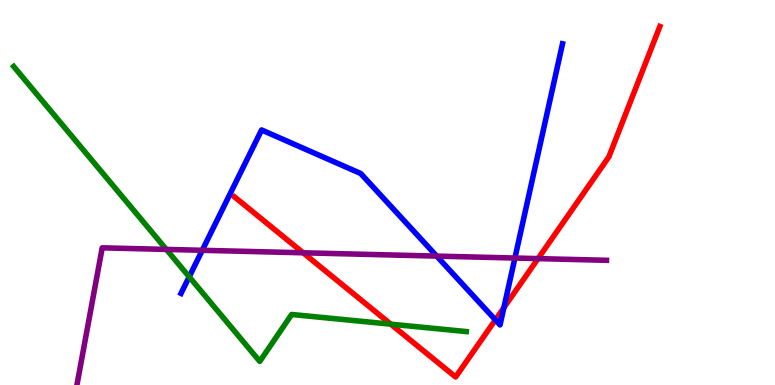[{'lines': ['blue', 'red'], 'intersections': [{'x': 6.39, 'y': 1.69}, {'x': 6.5, 'y': 2.01}]}, {'lines': ['green', 'red'], 'intersections': [{'x': 5.04, 'y': 1.58}]}, {'lines': ['purple', 'red'], 'intersections': [{'x': 3.91, 'y': 3.43}, {'x': 6.94, 'y': 3.28}]}, {'lines': ['blue', 'green'], 'intersections': [{'x': 2.44, 'y': 2.81}]}, {'lines': ['blue', 'purple'], 'intersections': [{'x': 2.61, 'y': 3.5}, {'x': 5.63, 'y': 3.35}, {'x': 6.64, 'y': 3.3}]}, {'lines': ['green', 'purple'], 'intersections': [{'x': 2.15, 'y': 3.52}]}]